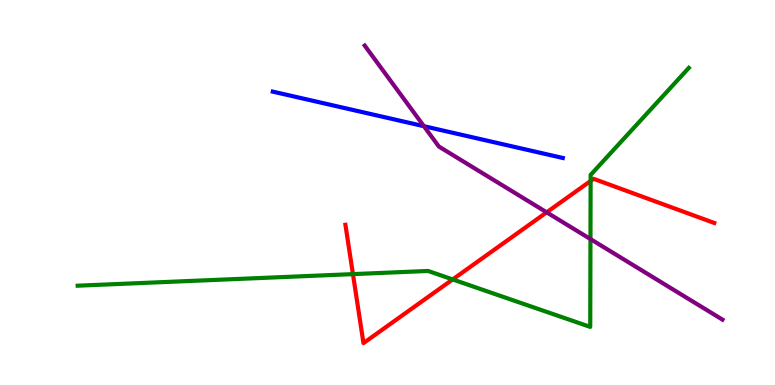[{'lines': ['blue', 'red'], 'intersections': []}, {'lines': ['green', 'red'], 'intersections': [{'x': 4.55, 'y': 2.88}, {'x': 5.84, 'y': 2.74}, {'x': 7.62, 'y': 5.3}]}, {'lines': ['purple', 'red'], 'intersections': [{'x': 7.05, 'y': 4.48}]}, {'lines': ['blue', 'green'], 'intersections': []}, {'lines': ['blue', 'purple'], 'intersections': [{'x': 5.47, 'y': 6.72}]}, {'lines': ['green', 'purple'], 'intersections': [{'x': 7.62, 'y': 3.79}]}]